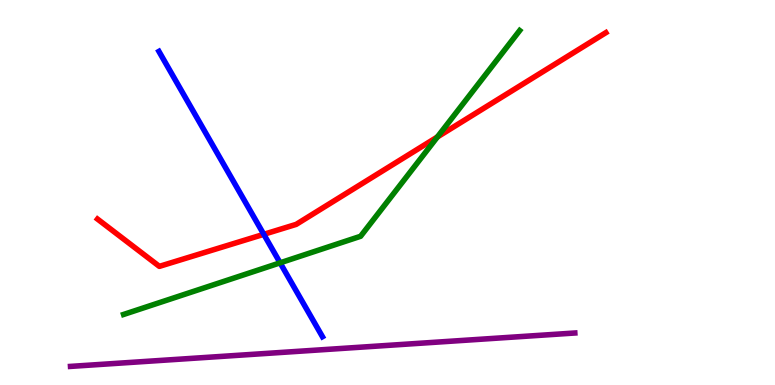[{'lines': ['blue', 'red'], 'intersections': [{'x': 3.4, 'y': 3.91}]}, {'lines': ['green', 'red'], 'intersections': [{'x': 5.64, 'y': 6.44}]}, {'lines': ['purple', 'red'], 'intersections': []}, {'lines': ['blue', 'green'], 'intersections': [{'x': 3.61, 'y': 3.17}]}, {'lines': ['blue', 'purple'], 'intersections': []}, {'lines': ['green', 'purple'], 'intersections': []}]